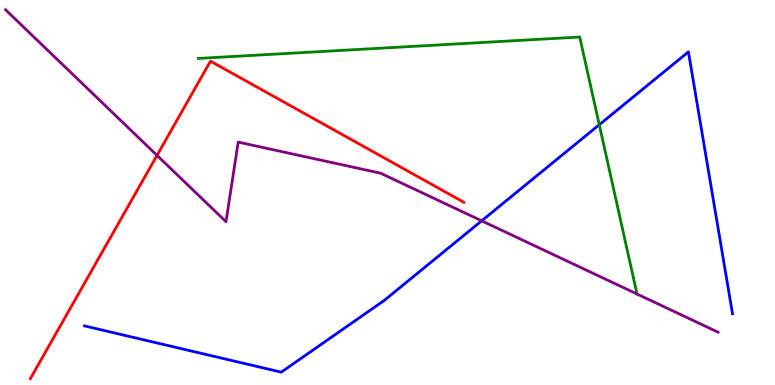[{'lines': ['blue', 'red'], 'intersections': []}, {'lines': ['green', 'red'], 'intersections': []}, {'lines': ['purple', 'red'], 'intersections': [{'x': 2.03, 'y': 5.96}]}, {'lines': ['blue', 'green'], 'intersections': [{'x': 7.73, 'y': 6.76}]}, {'lines': ['blue', 'purple'], 'intersections': [{'x': 6.22, 'y': 4.26}]}, {'lines': ['green', 'purple'], 'intersections': []}]